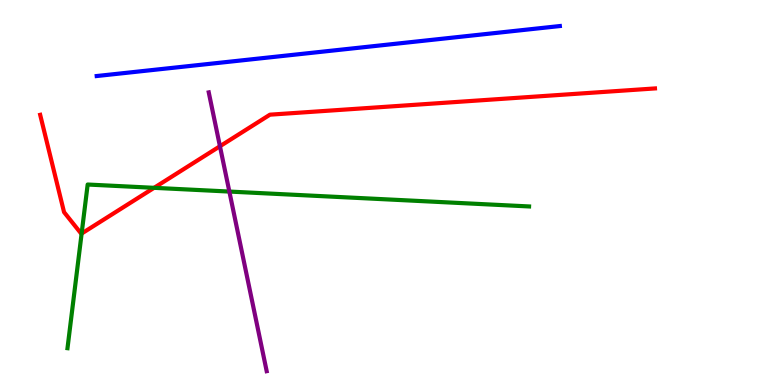[{'lines': ['blue', 'red'], 'intersections': []}, {'lines': ['green', 'red'], 'intersections': [{'x': 1.05, 'y': 3.93}, {'x': 1.99, 'y': 5.12}]}, {'lines': ['purple', 'red'], 'intersections': [{'x': 2.84, 'y': 6.2}]}, {'lines': ['blue', 'green'], 'intersections': []}, {'lines': ['blue', 'purple'], 'intersections': []}, {'lines': ['green', 'purple'], 'intersections': [{'x': 2.96, 'y': 5.02}]}]